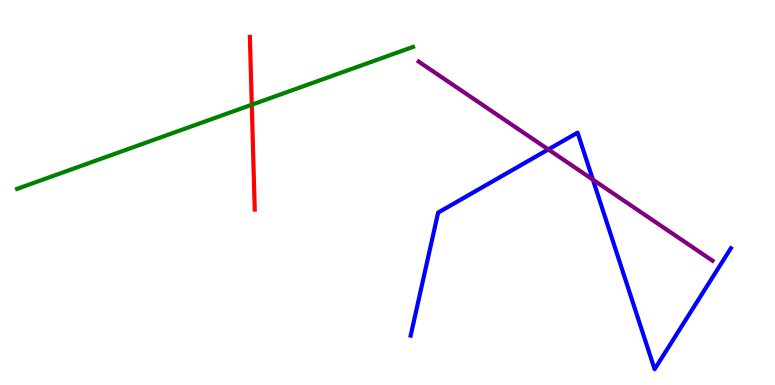[{'lines': ['blue', 'red'], 'intersections': []}, {'lines': ['green', 'red'], 'intersections': [{'x': 3.25, 'y': 7.28}]}, {'lines': ['purple', 'red'], 'intersections': []}, {'lines': ['blue', 'green'], 'intersections': []}, {'lines': ['blue', 'purple'], 'intersections': [{'x': 7.07, 'y': 6.12}, {'x': 7.65, 'y': 5.33}]}, {'lines': ['green', 'purple'], 'intersections': []}]